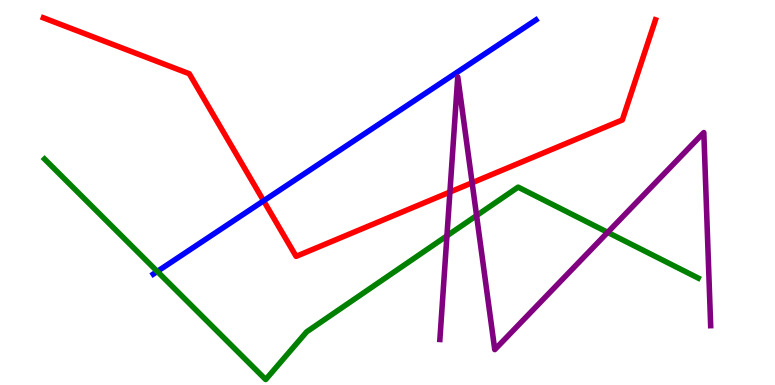[{'lines': ['blue', 'red'], 'intersections': [{'x': 3.4, 'y': 4.78}]}, {'lines': ['green', 'red'], 'intersections': []}, {'lines': ['purple', 'red'], 'intersections': [{'x': 5.81, 'y': 5.01}, {'x': 6.09, 'y': 5.25}]}, {'lines': ['blue', 'green'], 'intersections': [{'x': 2.03, 'y': 2.95}]}, {'lines': ['blue', 'purple'], 'intersections': []}, {'lines': ['green', 'purple'], 'intersections': [{'x': 5.77, 'y': 3.87}, {'x': 6.15, 'y': 4.4}, {'x': 7.84, 'y': 3.96}]}]